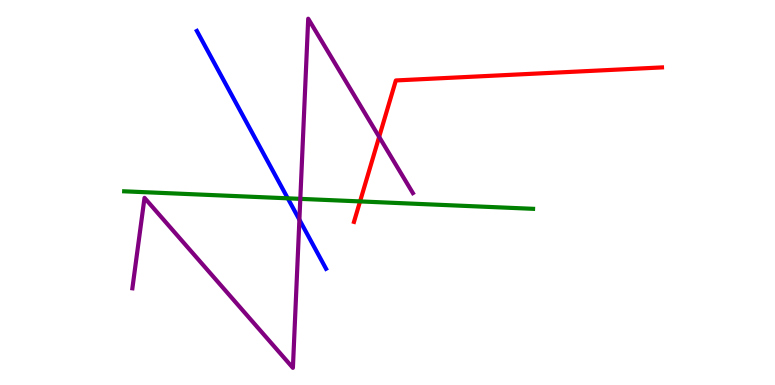[{'lines': ['blue', 'red'], 'intersections': []}, {'lines': ['green', 'red'], 'intersections': [{'x': 4.65, 'y': 4.77}]}, {'lines': ['purple', 'red'], 'intersections': [{'x': 4.89, 'y': 6.44}]}, {'lines': ['blue', 'green'], 'intersections': [{'x': 3.71, 'y': 4.85}]}, {'lines': ['blue', 'purple'], 'intersections': [{'x': 3.86, 'y': 4.29}]}, {'lines': ['green', 'purple'], 'intersections': [{'x': 3.87, 'y': 4.83}]}]